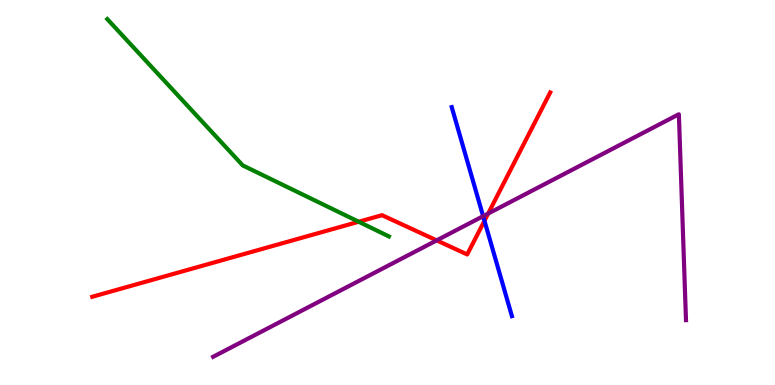[{'lines': ['blue', 'red'], 'intersections': [{'x': 6.25, 'y': 4.27}]}, {'lines': ['green', 'red'], 'intersections': [{'x': 4.63, 'y': 4.24}]}, {'lines': ['purple', 'red'], 'intersections': [{'x': 5.63, 'y': 3.76}, {'x': 6.3, 'y': 4.45}]}, {'lines': ['blue', 'green'], 'intersections': []}, {'lines': ['blue', 'purple'], 'intersections': [{'x': 6.23, 'y': 4.38}]}, {'lines': ['green', 'purple'], 'intersections': []}]